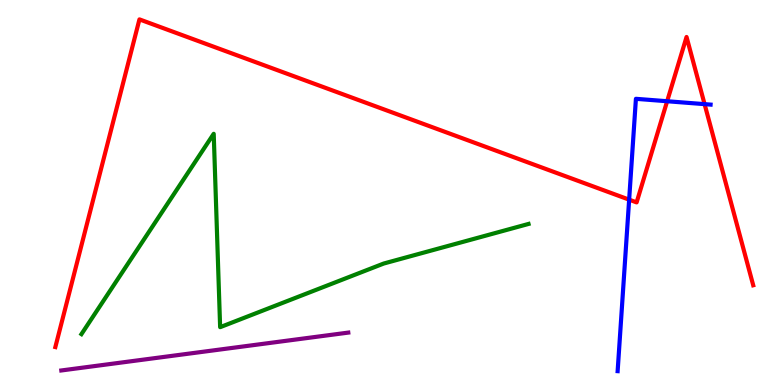[{'lines': ['blue', 'red'], 'intersections': [{'x': 8.12, 'y': 4.81}, {'x': 8.61, 'y': 7.37}, {'x': 9.09, 'y': 7.29}]}, {'lines': ['green', 'red'], 'intersections': []}, {'lines': ['purple', 'red'], 'intersections': []}, {'lines': ['blue', 'green'], 'intersections': []}, {'lines': ['blue', 'purple'], 'intersections': []}, {'lines': ['green', 'purple'], 'intersections': []}]